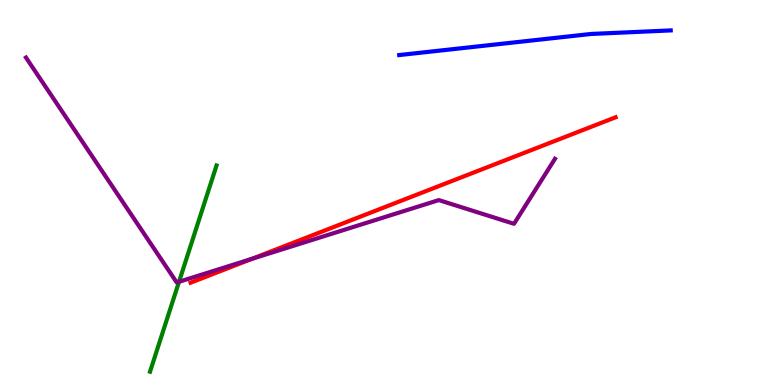[{'lines': ['blue', 'red'], 'intersections': []}, {'lines': ['green', 'red'], 'intersections': []}, {'lines': ['purple', 'red'], 'intersections': [{'x': 3.25, 'y': 3.28}]}, {'lines': ['blue', 'green'], 'intersections': []}, {'lines': ['blue', 'purple'], 'intersections': []}, {'lines': ['green', 'purple'], 'intersections': [{'x': 2.31, 'y': 2.68}]}]